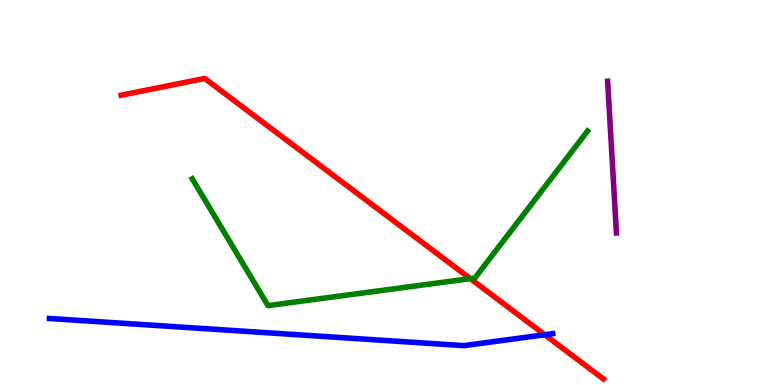[{'lines': ['blue', 'red'], 'intersections': [{'x': 7.03, 'y': 1.31}]}, {'lines': ['green', 'red'], 'intersections': [{'x': 6.07, 'y': 2.76}]}, {'lines': ['purple', 'red'], 'intersections': []}, {'lines': ['blue', 'green'], 'intersections': []}, {'lines': ['blue', 'purple'], 'intersections': []}, {'lines': ['green', 'purple'], 'intersections': []}]